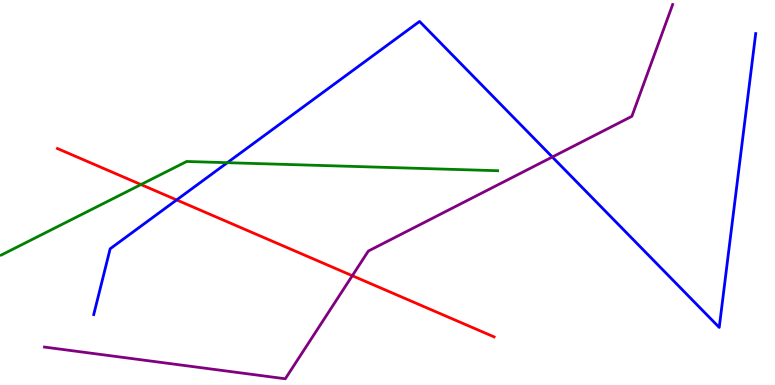[{'lines': ['blue', 'red'], 'intersections': [{'x': 2.28, 'y': 4.81}]}, {'lines': ['green', 'red'], 'intersections': [{'x': 1.82, 'y': 5.21}]}, {'lines': ['purple', 'red'], 'intersections': [{'x': 4.55, 'y': 2.84}]}, {'lines': ['blue', 'green'], 'intersections': [{'x': 2.93, 'y': 5.77}]}, {'lines': ['blue', 'purple'], 'intersections': [{'x': 7.13, 'y': 5.92}]}, {'lines': ['green', 'purple'], 'intersections': []}]